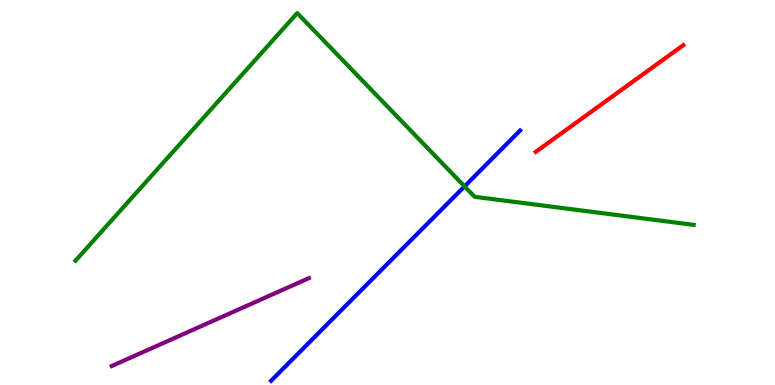[{'lines': ['blue', 'red'], 'intersections': []}, {'lines': ['green', 'red'], 'intersections': []}, {'lines': ['purple', 'red'], 'intersections': []}, {'lines': ['blue', 'green'], 'intersections': [{'x': 5.99, 'y': 5.16}]}, {'lines': ['blue', 'purple'], 'intersections': []}, {'lines': ['green', 'purple'], 'intersections': []}]